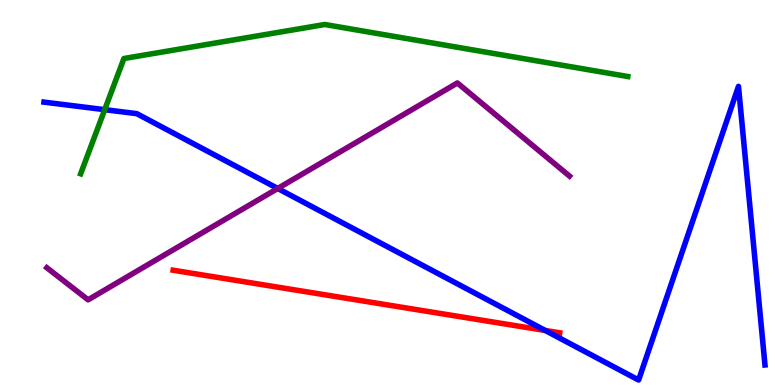[{'lines': ['blue', 'red'], 'intersections': [{'x': 7.04, 'y': 1.42}]}, {'lines': ['green', 'red'], 'intersections': []}, {'lines': ['purple', 'red'], 'intersections': []}, {'lines': ['blue', 'green'], 'intersections': [{'x': 1.35, 'y': 7.15}]}, {'lines': ['blue', 'purple'], 'intersections': [{'x': 3.58, 'y': 5.1}]}, {'lines': ['green', 'purple'], 'intersections': []}]